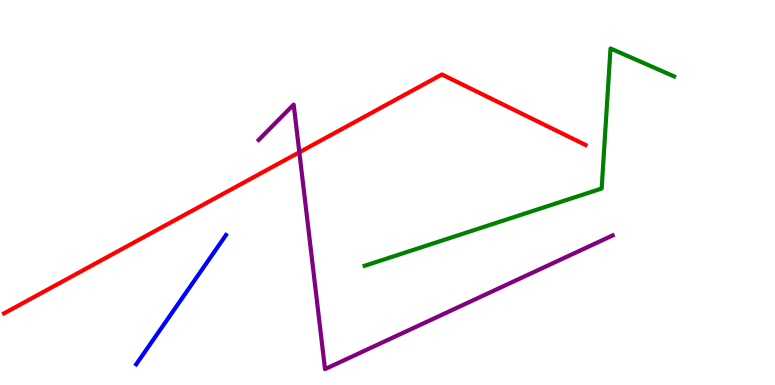[{'lines': ['blue', 'red'], 'intersections': []}, {'lines': ['green', 'red'], 'intersections': []}, {'lines': ['purple', 'red'], 'intersections': [{'x': 3.86, 'y': 6.04}]}, {'lines': ['blue', 'green'], 'intersections': []}, {'lines': ['blue', 'purple'], 'intersections': []}, {'lines': ['green', 'purple'], 'intersections': []}]